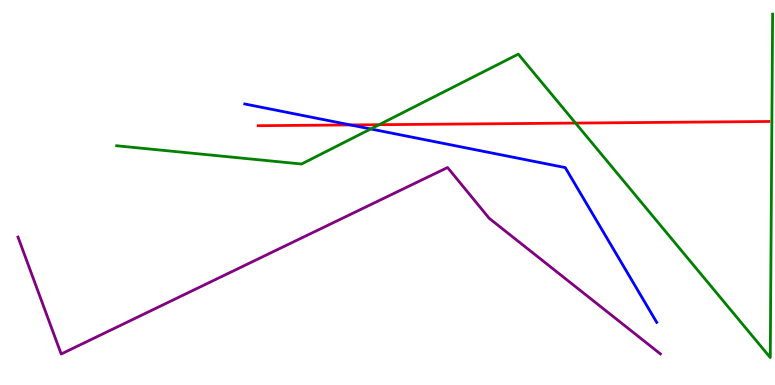[{'lines': ['blue', 'red'], 'intersections': [{'x': 4.52, 'y': 6.75}]}, {'lines': ['green', 'red'], 'intersections': [{'x': 4.89, 'y': 6.76}, {'x': 7.43, 'y': 6.8}]}, {'lines': ['purple', 'red'], 'intersections': []}, {'lines': ['blue', 'green'], 'intersections': [{'x': 4.78, 'y': 6.65}]}, {'lines': ['blue', 'purple'], 'intersections': []}, {'lines': ['green', 'purple'], 'intersections': []}]